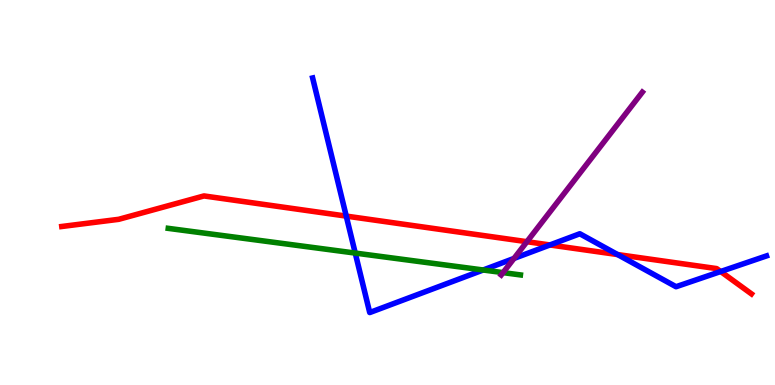[{'lines': ['blue', 'red'], 'intersections': [{'x': 4.47, 'y': 4.39}, {'x': 7.1, 'y': 3.64}, {'x': 7.97, 'y': 3.39}, {'x': 9.3, 'y': 2.95}]}, {'lines': ['green', 'red'], 'intersections': []}, {'lines': ['purple', 'red'], 'intersections': [{'x': 6.8, 'y': 3.72}]}, {'lines': ['blue', 'green'], 'intersections': [{'x': 4.58, 'y': 3.43}, {'x': 6.23, 'y': 2.99}]}, {'lines': ['blue', 'purple'], 'intersections': [{'x': 6.63, 'y': 3.29}]}, {'lines': ['green', 'purple'], 'intersections': [{'x': 6.49, 'y': 2.92}]}]